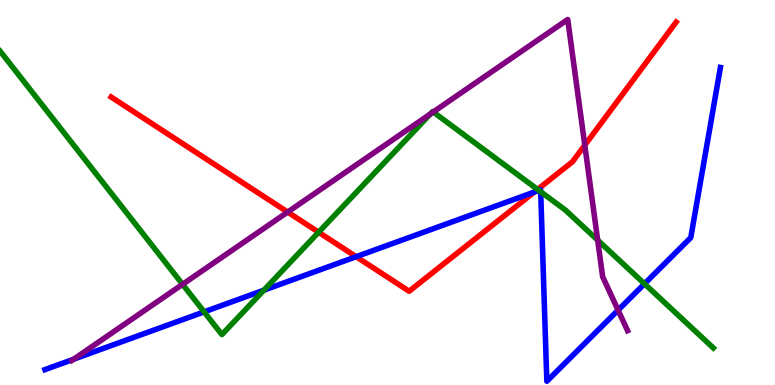[{'lines': ['blue', 'red'], 'intersections': [{'x': 4.6, 'y': 3.33}, {'x': 6.89, 'y': 5.01}]}, {'lines': ['green', 'red'], 'intersections': [{'x': 4.11, 'y': 3.97}, {'x': 6.94, 'y': 5.08}]}, {'lines': ['purple', 'red'], 'intersections': [{'x': 3.71, 'y': 4.49}, {'x': 7.55, 'y': 6.23}]}, {'lines': ['blue', 'green'], 'intersections': [{'x': 2.63, 'y': 1.9}, {'x': 3.4, 'y': 2.46}, {'x': 6.95, 'y': 5.05}, {'x': 6.98, 'y': 5.02}, {'x': 8.32, 'y': 2.63}]}, {'lines': ['blue', 'purple'], 'intersections': [{'x': 0.951, 'y': 0.67}, {'x': 7.98, 'y': 1.94}]}, {'lines': ['green', 'purple'], 'intersections': [{'x': 2.36, 'y': 2.61}, {'x': 5.55, 'y': 7.04}, {'x': 5.59, 'y': 7.09}, {'x': 7.71, 'y': 3.76}]}]